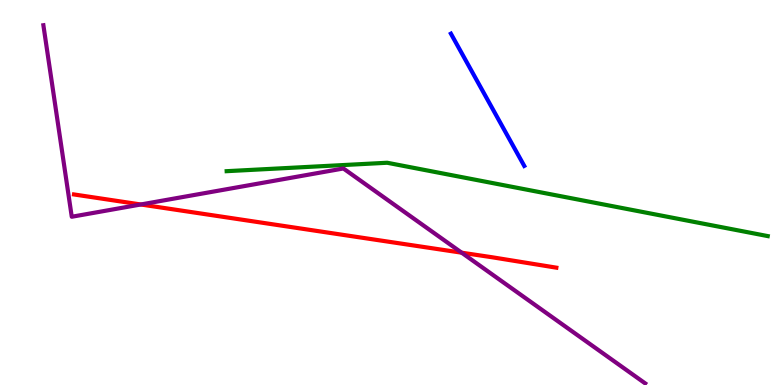[{'lines': ['blue', 'red'], 'intersections': []}, {'lines': ['green', 'red'], 'intersections': []}, {'lines': ['purple', 'red'], 'intersections': [{'x': 1.82, 'y': 4.69}, {'x': 5.96, 'y': 3.44}]}, {'lines': ['blue', 'green'], 'intersections': []}, {'lines': ['blue', 'purple'], 'intersections': []}, {'lines': ['green', 'purple'], 'intersections': []}]